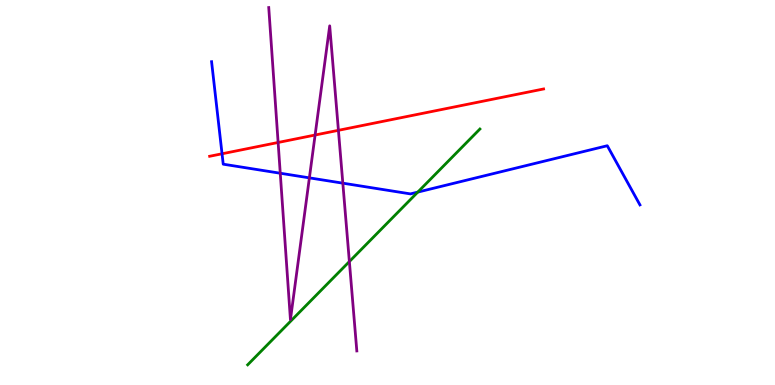[{'lines': ['blue', 'red'], 'intersections': [{'x': 2.87, 'y': 6.01}]}, {'lines': ['green', 'red'], 'intersections': []}, {'lines': ['purple', 'red'], 'intersections': [{'x': 3.59, 'y': 6.3}, {'x': 4.07, 'y': 6.49}, {'x': 4.37, 'y': 6.61}]}, {'lines': ['blue', 'green'], 'intersections': [{'x': 5.39, 'y': 5.01}]}, {'lines': ['blue', 'purple'], 'intersections': [{'x': 3.62, 'y': 5.5}, {'x': 3.99, 'y': 5.38}, {'x': 4.42, 'y': 5.24}]}, {'lines': ['green', 'purple'], 'intersections': [{'x': 4.51, 'y': 3.21}]}]